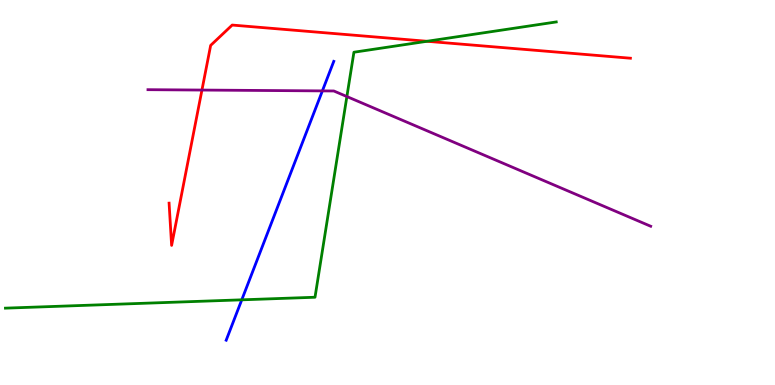[{'lines': ['blue', 'red'], 'intersections': []}, {'lines': ['green', 'red'], 'intersections': [{'x': 5.51, 'y': 8.93}]}, {'lines': ['purple', 'red'], 'intersections': [{'x': 2.61, 'y': 7.66}]}, {'lines': ['blue', 'green'], 'intersections': [{'x': 3.12, 'y': 2.21}]}, {'lines': ['blue', 'purple'], 'intersections': [{'x': 4.16, 'y': 7.64}]}, {'lines': ['green', 'purple'], 'intersections': [{'x': 4.48, 'y': 7.49}]}]